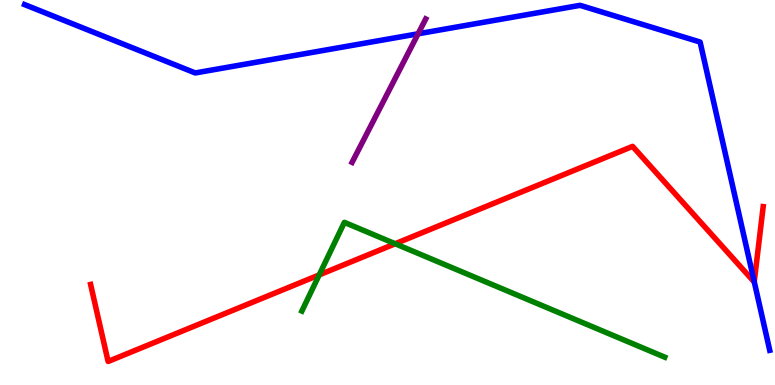[{'lines': ['blue', 'red'], 'intersections': [{'x': 9.73, 'y': 2.68}]}, {'lines': ['green', 'red'], 'intersections': [{'x': 4.12, 'y': 2.86}, {'x': 5.1, 'y': 3.67}]}, {'lines': ['purple', 'red'], 'intersections': []}, {'lines': ['blue', 'green'], 'intersections': []}, {'lines': ['blue', 'purple'], 'intersections': [{'x': 5.39, 'y': 9.12}]}, {'lines': ['green', 'purple'], 'intersections': []}]